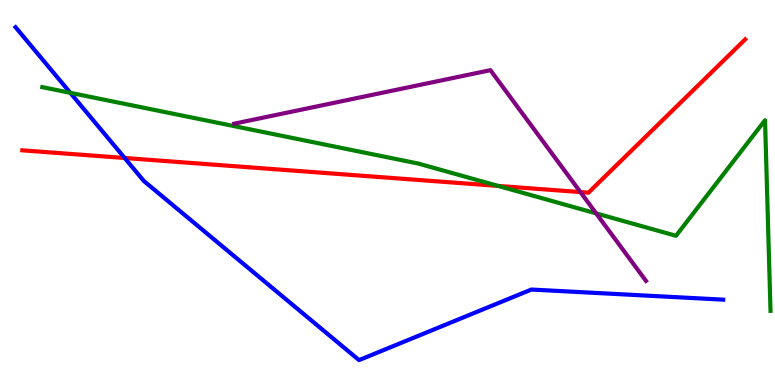[{'lines': ['blue', 'red'], 'intersections': [{'x': 1.61, 'y': 5.9}]}, {'lines': ['green', 'red'], 'intersections': [{'x': 6.43, 'y': 5.17}]}, {'lines': ['purple', 'red'], 'intersections': [{'x': 7.49, 'y': 5.01}]}, {'lines': ['blue', 'green'], 'intersections': [{'x': 0.907, 'y': 7.59}]}, {'lines': ['blue', 'purple'], 'intersections': []}, {'lines': ['green', 'purple'], 'intersections': [{'x': 7.69, 'y': 4.46}]}]